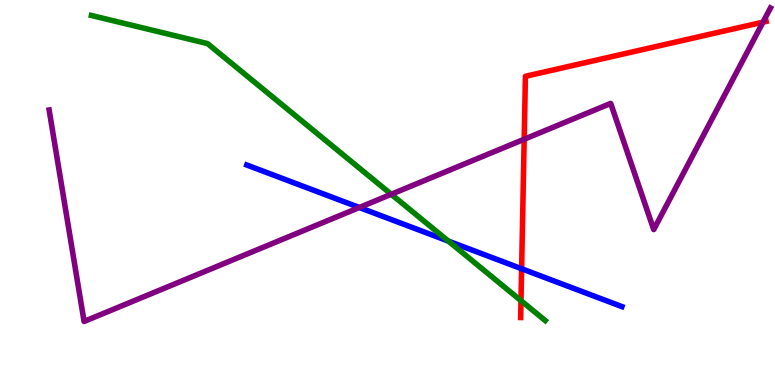[{'lines': ['blue', 'red'], 'intersections': [{'x': 6.73, 'y': 3.02}]}, {'lines': ['green', 'red'], 'intersections': [{'x': 6.72, 'y': 2.19}]}, {'lines': ['purple', 'red'], 'intersections': [{'x': 6.76, 'y': 6.38}, {'x': 9.85, 'y': 9.42}]}, {'lines': ['blue', 'green'], 'intersections': [{'x': 5.79, 'y': 3.74}]}, {'lines': ['blue', 'purple'], 'intersections': [{'x': 4.64, 'y': 4.61}]}, {'lines': ['green', 'purple'], 'intersections': [{'x': 5.05, 'y': 4.95}]}]